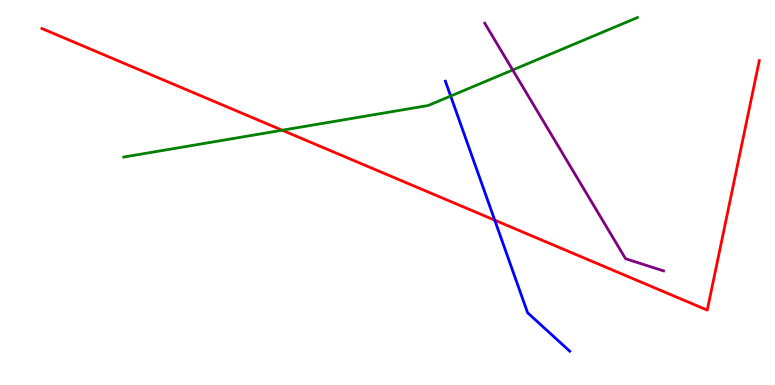[{'lines': ['blue', 'red'], 'intersections': [{'x': 6.38, 'y': 4.28}]}, {'lines': ['green', 'red'], 'intersections': [{'x': 3.64, 'y': 6.62}]}, {'lines': ['purple', 'red'], 'intersections': []}, {'lines': ['blue', 'green'], 'intersections': [{'x': 5.82, 'y': 7.5}]}, {'lines': ['blue', 'purple'], 'intersections': []}, {'lines': ['green', 'purple'], 'intersections': [{'x': 6.62, 'y': 8.18}]}]